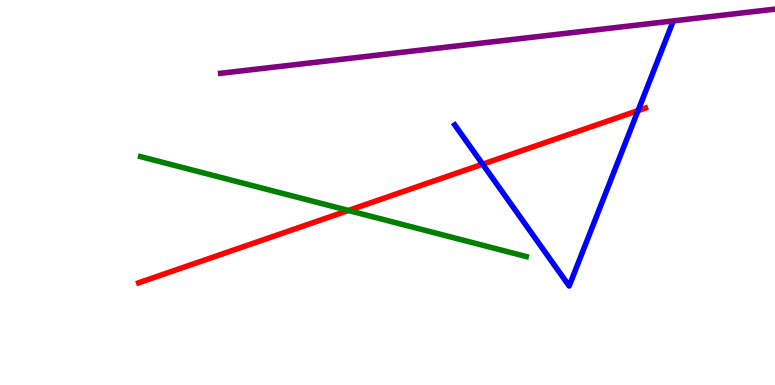[{'lines': ['blue', 'red'], 'intersections': [{'x': 6.23, 'y': 5.74}, {'x': 8.23, 'y': 7.13}]}, {'lines': ['green', 'red'], 'intersections': [{'x': 4.5, 'y': 4.53}]}, {'lines': ['purple', 'red'], 'intersections': []}, {'lines': ['blue', 'green'], 'intersections': []}, {'lines': ['blue', 'purple'], 'intersections': []}, {'lines': ['green', 'purple'], 'intersections': []}]